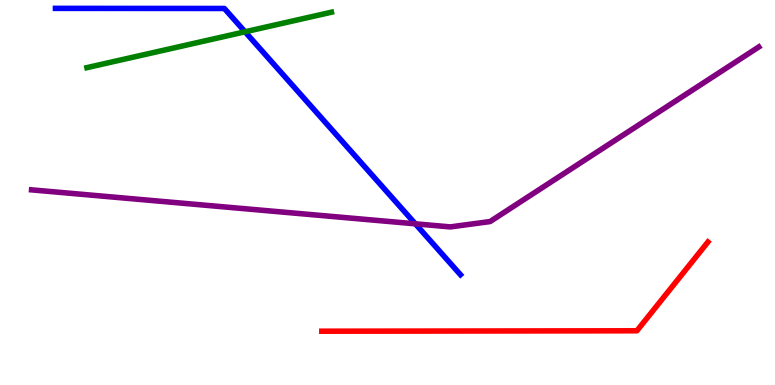[{'lines': ['blue', 'red'], 'intersections': []}, {'lines': ['green', 'red'], 'intersections': []}, {'lines': ['purple', 'red'], 'intersections': []}, {'lines': ['blue', 'green'], 'intersections': [{'x': 3.16, 'y': 9.17}]}, {'lines': ['blue', 'purple'], 'intersections': [{'x': 5.36, 'y': 4.19}]}, {'lines': ['green', 'purple'], 'intersections': []}]